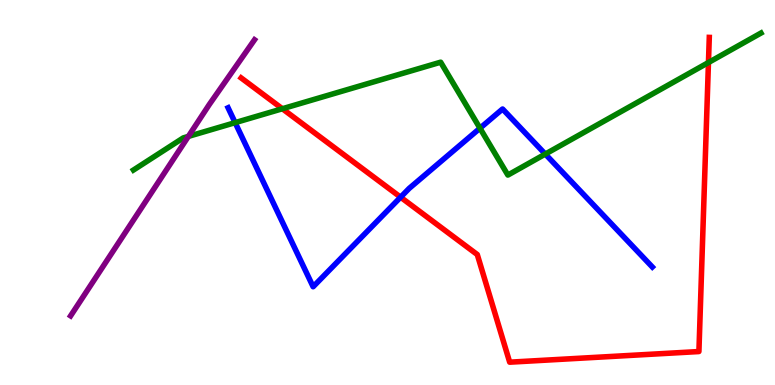[{'lines': ['blue', 'red'], 'intersections': [{'x': 5.17, 'y': 4.88}]}, {'lines': ['green', 'red'], 'intersections': [{'x': 3.64, 'y': 7.18}, {'x': 9.14, 'y': 8.38}]}, {'lines': ['purple', 'red'], 'intersections': []}, {'lines': ['blue', 'green'], 'intersections': [{'x': 3.03, 'y': 6.81}, {'x': 6.19, 'y': 6.67}, {'x': 7.04, 'y': 6.0}]}, {'lines': ['blue', 'purple'], 'intersections': []}, {'lines': ['green', 'purple'], 'intersections': [{'x': 2.43, 'y': 6.46}]}]